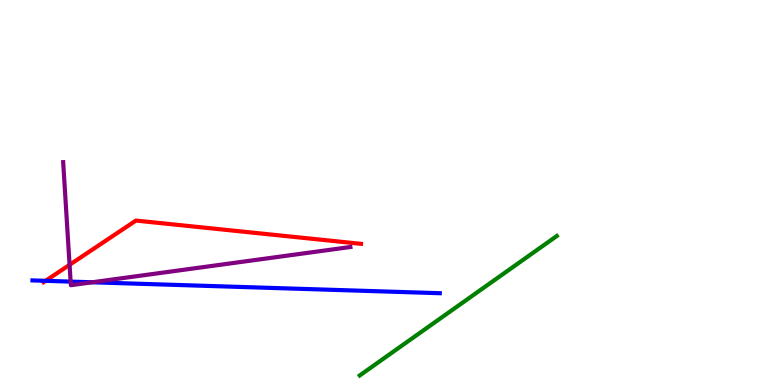[{'lines': ['blue', 'red'], 'intersections': [{'x': 0.588, 'y': 2.71}]}, {'lines': ['green', 'red'], 'intersections': []}, {'lines': ['purple', 'red'], 'intersections': [{'x': 0.898, 'y': 3.12}]}, {'lines': ['blue', 'green'], 'intersections': []}, {'lines': ['blue', 'purple'], 'intersections': [{'x': 0.911, 'y': 2.69}, {'x': 1.19, 'y': 2.67}]}, {'lines': ['green', 'purple'], 'intersections': []}]